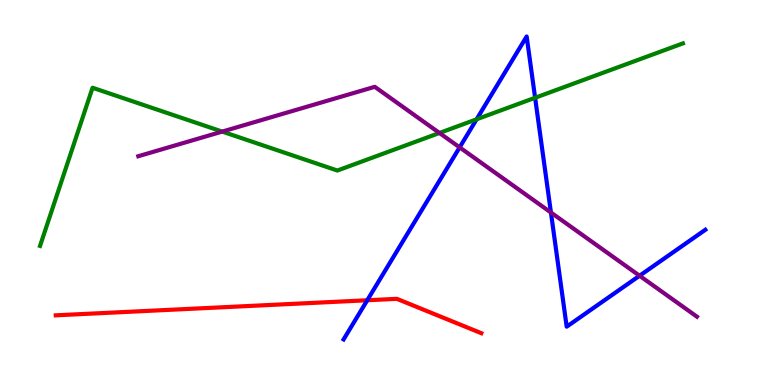[{'lines': ['blue', 'red'], 'intersections': [{'x': 4.74, 'y': 2.2}]}, {'lines': ['green', 'red'], 'intersections': []}, {'lines': ['purple', 'red'], 'intersections': []}, {'lines': ['blue', 'green'], 'intersections': [{'x': 6.15, 'y': 6.9}, {'x': 6.9, 'y': 7.46}]}, {'lines': ['blue', 'purple'], 'intersections': [{'x': 5.93, 'y': 6.17}, {'x': 7.11, 'y': 4.48}, {'x': 8.25, 'y': 2.84}]}, {'lines': ['green', 'purple'], 'intersections': [{'x': 2.87, 'y': 6.58}, {'x': 5.67, 'y': 6.55}]}]